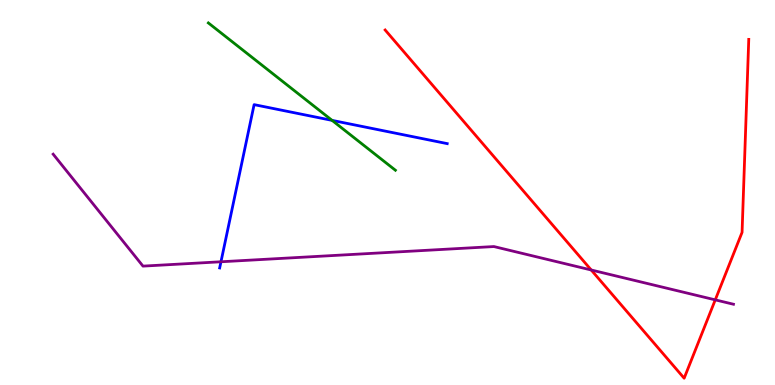[{'lines': ['blue', 'red'], 'intersections': []}, {'lines': ['green', 'red'], 'intersections': []}, {'lines': ['purple', 'red'], 'intersections': [{'x': 7.63, 'y': 2.99}, {'x': 9.23, 'y': 2.21}]}, {'lines': ['blue', 'green'], 'intersections': [{'x': 4.29, 'y': 6.87}]}, {'lines': ['blue', 'purple'], 'intersections': [{'x': 2.85, 'y': 3.2}]}, {'lines': ['green', 'purple'], 'intersections': []}]